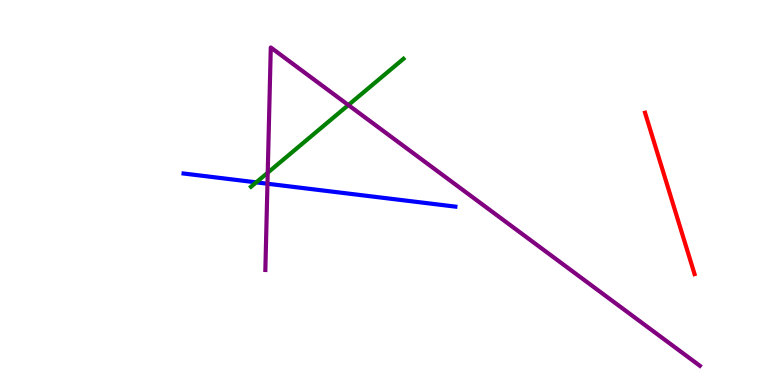[{'lines': ['blue', 'red'], 'intersections': []}, {'lines': ['green', 'red'], 'intersections': []}, {'lines': ['purple', 'red'], 'intersections': []}, {'lines': ['blue', 'green'], 'intersections': [{'x': 3.31, 'y': 5.26}]}, {'lines': ['blue', 'purple'], 'intersections': [{'x': 3.45, 'y': 5.23}]}, {'lines': ['green', 'purple'], 'intersections': [{'x': 3.45, 'y': 5.51}, {'x': 4.5, 'y': 7.27}]}]